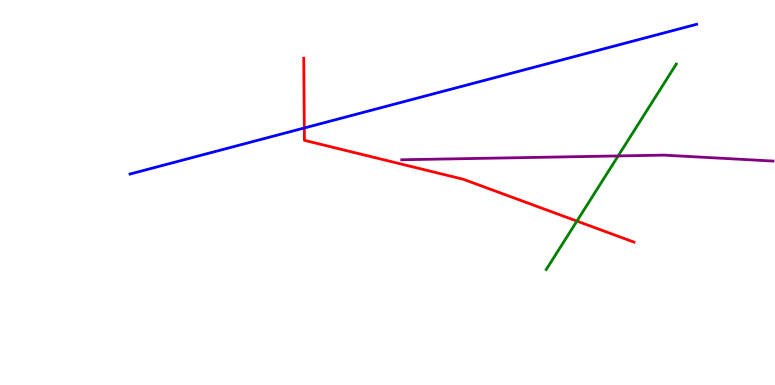[{'lines': ['blue', 'red'], 'intersections': [{'x': 3.93, 'y': 6.68}]}, {'lines': ['green', 'red'], 'intersections': [{'x': 7.44, 'y': 4.26}]}, {'lines': ['purple', 'red'], 'intersections': []}, {'lines': ['blue', 'green'], 'intersections': []}, {'lines': ['blue', 'purple'], 'intersections': []}, {'lines': ['green', 'purple'], 'intersections': [{'x': 7.98, 'y': 5.95}]}]